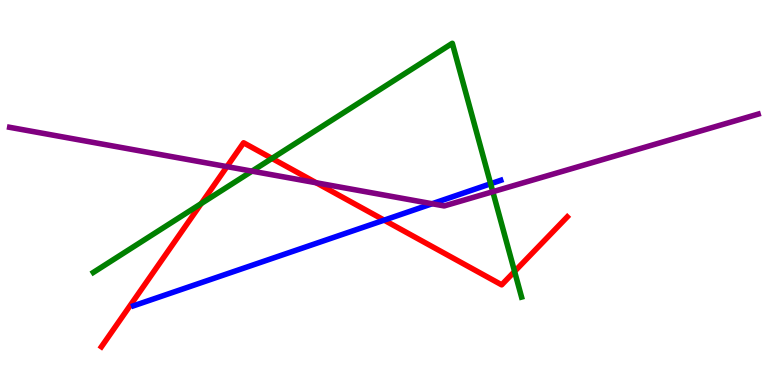[{'lines': ['blue', 'red'], 'intersections': [{'x': 4.96, 'y': 4.28}]}, {'lines': ['green', 'red'], 'intersections': [{'x': 2.6, 'y': 4.71}, {'x': 3.51, 'y': 5.89}, {'x': 6.64, 'y': 2.95}]}, {'lines': ['purple', 'red'], 'intersections': [{'x': 2.93, 'y': 5.67}, {'x': 4.08, 'y': 5.25}]}, {'lines': ['blue', 'green'], 'intersections': [{'x': 6.33, 'y': 5.23}]}, {'lines': ['blue', 'purple'], 'intersections': [{'x': 5.58, 'y': 4.71}]}, {'lines': ['green', 'purple'], 'intersections': [{'x': 3.25, 'y': 5.55}, {'x': 6.36, 'y': 5.02}]}]